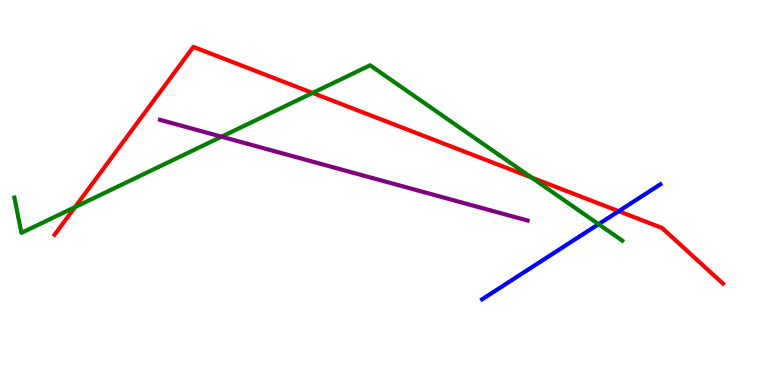[{'lines': ['blue', 'red'], 'intersections': [{'x': 7.98, 'y': 4.51}]}, {'lines': ['green', 'red'], 'intersections': [{'x': 0.968, 'y': 4.62}, {'x': 4.03, 'y': 7.59}, {'x': 6.86, 'y': 5.39}]}, {'lines': ['purple', 'red'], 'intersections': []}, {'lines': ['blue', 'green'], 'intersections': [{'x': 7.72, 'y': 4.18}]}, {'lines': ['blue', 'purple'], 'intersections': []}, {'lines': ['green', 'purple'], 'intersections': [{'x': 2.86, 'y': 6.45}]}]